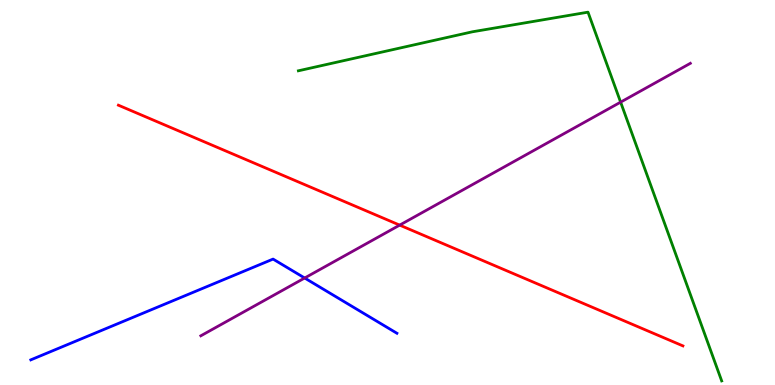[{'lines': ['blue', 'red'], 'intersections': []}, {'lines': ['green', 'red'], 'intersections': []}, {'lines': ['purple', 'red'], 'intersections': [{'x': 5.16, 'y': 4.15}]}, {'lines': ['blue', 'green'], 'intersections': []}, {'lines': ['blue', 'purple'], 'intersections': [{'x': 3.93, 'y': 2.78}]}, {'lines': ['green', 'purple'], 'intersections': [{'x': 8.01, 'y': 7.35}]}]